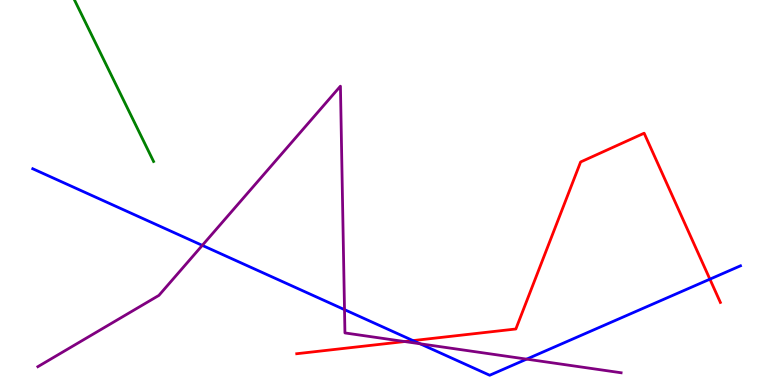[{'lines': ['blue', 'red'], 'intersections': [{'x': 5.33, 'y': 1.15}, {'x': 9.16, 'y': 2.75}]}, {'lines': ['green', 'red'], 'intersections': []}, {'lines': ['purple', 'red'], 'intersections': [{'x': 5.22, 'y': 1.13}]}, {'lines': ['blue', 'green'], 'intersections': []}, {'lines': ['blue', 'purple'], 'intersections': [{'x': 2.61, 'y': 3.63}, {'x': 4.45, 'y': 1.96}, {'x': 5.42, 'y': 1.07}, {'x': 6.8, 'y': 0.672}]}, {'lines': ['green', 'purple'], 'intersections': []}]